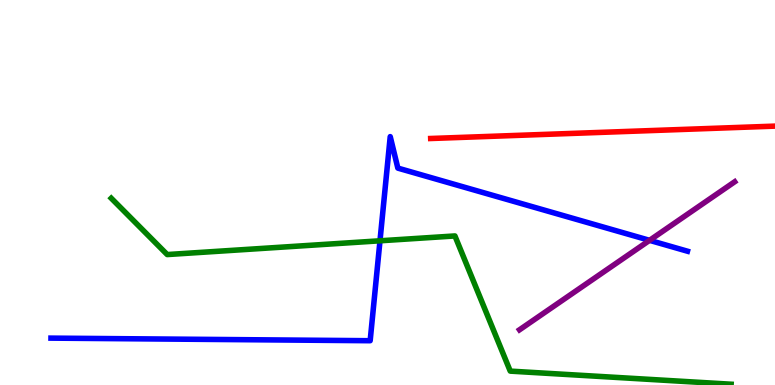[{'lines': ['blue', 'red'], 'intersections': []}, {'lines': ['green', 'red'], 'intersections': []}, {'lines': ['purple', 'red'], 'intersections': []}, {'lines': ['blue', 'green'], 'intersections': [{'x': 4.9, 'y': 3.75}]}, {'lines': ['blue', 'purple'], 'intersections': [{'x': 8.38, 'y': 3.76}]}, {'lines': ['green', 'purple'], 'intersections': []}]